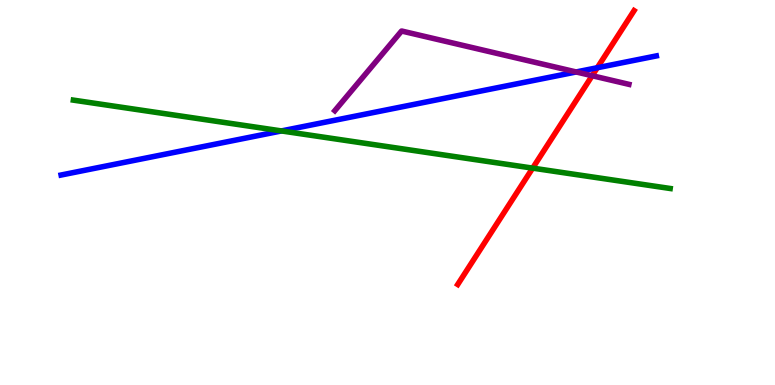[{'lines': ['blue', 'red'], 'intersections': [{'x': 7.71, 'y': 8.24}]}, {'lines': ['green', 'red'], 'intersections': [{'x': 6.87, 'y': 5.63}]}, {'lines': ['purple', 'red'], 'intersections': [{'x': 7.64, 'y': 8.03}]}, {'lines': ['blue', 'green'], 'intersections': [{'x': 3.63, 'y': 6.6}]}, {'lines': ['blue', 'purple'], 'intersections': [{'x': 7.43, 'y': 8.13}]}, {'lines': ['green', 'purple'], 'intersections': []}]